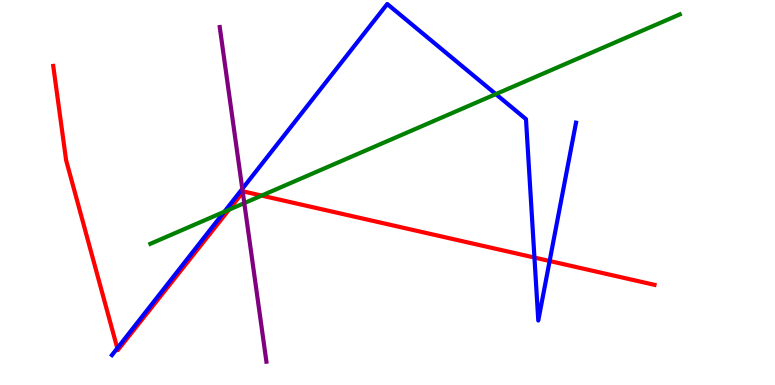[{'lines': ['blue', 'red'], 'intersections': [{'x': 1.51, 'y': 0.955}, {'x': 6.9, 'y': 3.31}, {'x': 7.09, 'y': 3.22}]}, {'lines': ['green', 'red'], 'intersections': [{'x': 2.95, 'y': 4.55}, {'x': 3.38, 'y': 4.92}]}, {'lines': ['purple', 'red'], 'intersections': [{'x': 3.13, 'y': 5.01}]}, {'lines': ['blue', 'green'], 'intersections': [{'x': 2.89, 'y': 4.5}, {'x': 6.4, 'y': 7.56}]}, {'lines': ['blue', 'purple'], 'intersections': [{'x': 3.13, 'y': 5.09}]}, {'lines': ['green', 'purple'], 'intersections': [{'x': 3.15, 'y': 4.72}]}]